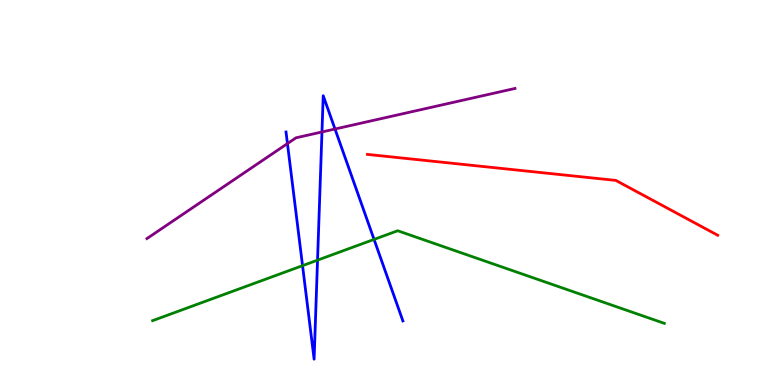[{'lines': ['blue', 'red'], 'intersections': []}, {'lines': ['green', 'red'], 'intersections': []}, {'lines': ['purple', 'red'], 'intersections': []}, {'lines': ['blue', 'green'], 'intersections': [{'x': 3.9, 'y': 3.1}, {'x': 4.1, 'y': 3.24}, {'x': 4.83, 'y': 3.78}]}, {'lines': ['blue', 'purple'], 'intersections': [{'x': 3.71, 'y': 6.27}, {'x': 4.15, 'y': 6.57}, {'x': 4.32, 'y': 6.65}]}, {'lines': ['green', 'purple'], 'intersections': []}]